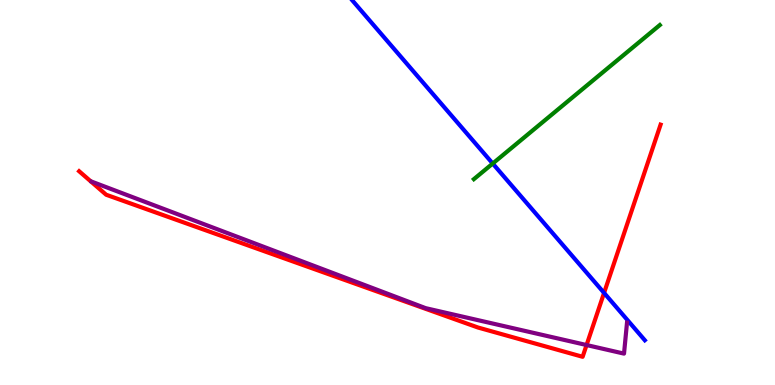[{'lines': ['blue', 'red'], 'intersections': [{'x': 7.79, 'y': 2.39}]}, {'lines': ['green', 'red'], 'intersections': []}, {'lines': ['purple', 'red'], 'intersections': [{'x': 7.57, 'y': 1.04}]}, {'lines': ['blue', 'green'], 'intersections': [{'x': 6.36, 'y': 5.75}]}, {'lines': ['blue', 'purple'], 'intersections': []}, {'lines': ['green', 'purple'], 'intersections': []}]